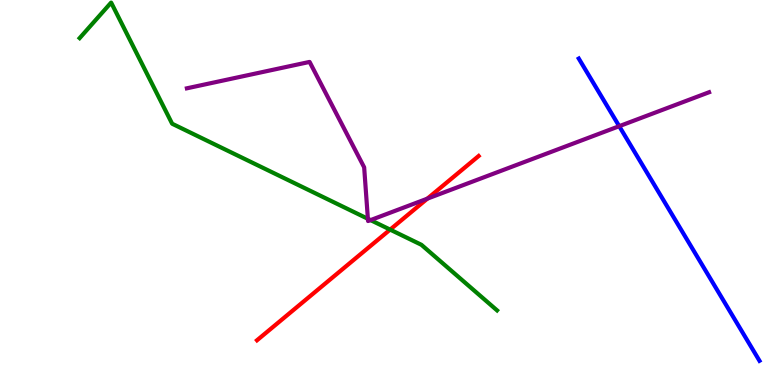[{'lines': ['blue', 'red'], 'intersections': []}, {'lines': ['green', 'red'], 'intersections': [{'x': 5.03, 'y': 4.04}]}, {'lines': ['purple', 'red'], 'intersections': [{'x': 5.51, 'y': 4.84}]}, {'lines': ['blue', 'green'], 'intersections': []}, {'lines': ['blue', 'purple'], 'intersections': [{'x': 7.99, 'y': 6.72}]}, {'lines': ['green', 'purple'], 'intersections': [{'x': 4.75, 'y': 4.32}, {'x': 4.78, 'y': 4.28}]}]